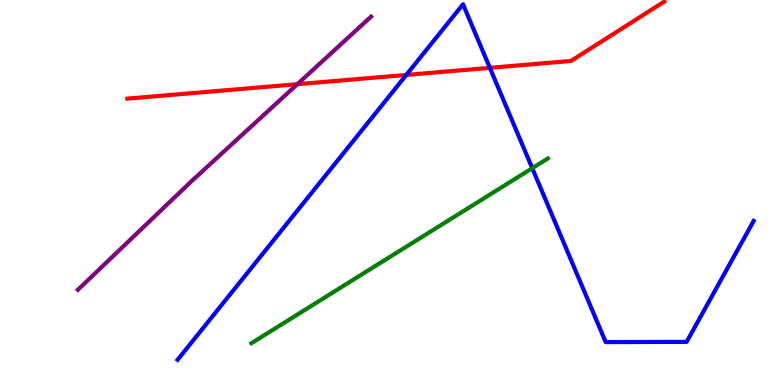[{'lines': ['blue', 'red'], 'intersections': [{'x': 5.24, 'y': 8.05}, {'x': 6.32, 'y': 8.24}]}, {'lines': ['green', 'red'], 'intersections': []}, {'lines': ['purple', 'red'], 'intersections': [{'x': 3.84, 'y': 7.81}]}, {'lines': ['blue', 'green'], 'intersections': [{'x': 6.87, 'y': 5.63}]}, {'lines': ['blue', 'purple'], 'intersections': []}, {'lines': ['green', 'purple'], 'intersections': []}]